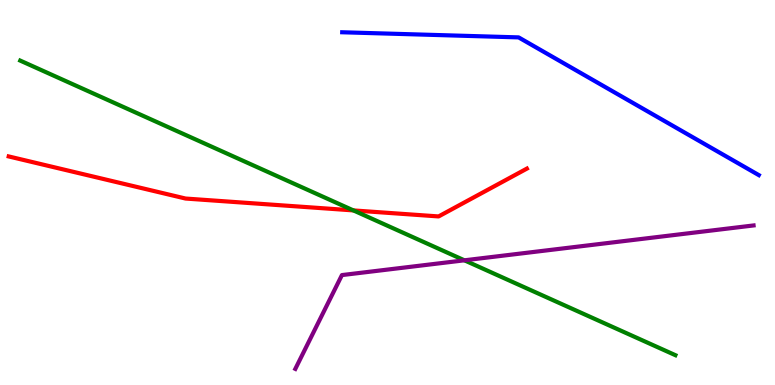[{'lines': ['blue', 'red'], 'intersections': []}, {'lines': ['green', 'red'], 'intersections': [{'x': 4.56, 'y': 4.53}]}, {'lines': ['purple', 'red'], 'intersections': []}, {'lines': ['blue', 'green'], 'intersections': []}, {'lines': ['blue', 'purple'], 'intersections': []}, {'lines': ['green', 'purple'], 'intersections': [{'x': 5.99, 'y': 3.24}]}]